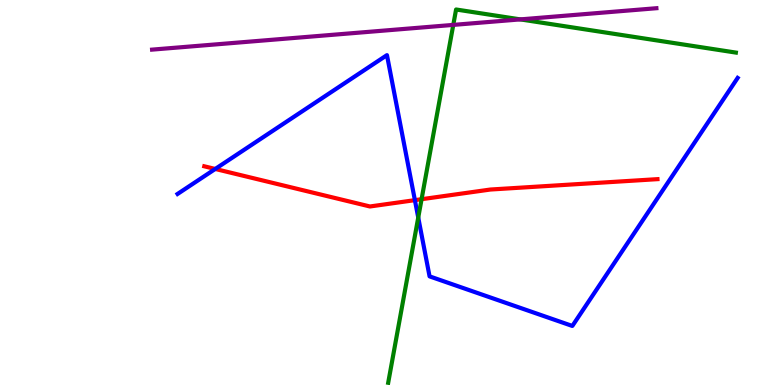[{'lines': ['blue', 'red'], 'intersections': [{'x': 2.78, 'y': 5.61}, {'x': 5.35, 'y': 4.8}]}, {'lines': ['green', 'red'], 'intersections': [{'x': 5.44, 'y': 4.83}]}, {'lines': ['purple', 'red'], 'intersections': []}, {'lines': ['blue', 'green'], 'intersections': [{'x': 5.4, 'y': 4.35}]}, {'lines': ['blue', 'purple'], 'intersections': []}, {'lines': ['green', 'purple'], 'intersections': [{'x': 5.85, 'y': 9.35}, {'x': 6.71, 'y': 9.5}]}]